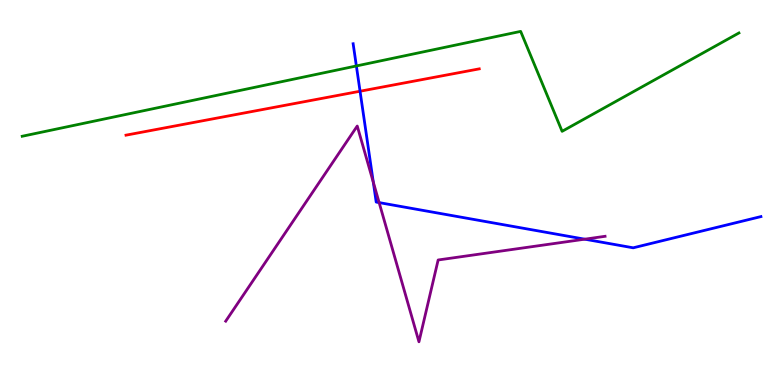[{'lines': ['blue', 'red'], 'intersections': [{'x': 4.65, 'y': 7.63}]}, {'lines': ['green', 'red'], 'intersections': []}, {'lines': ['purple', 'red'], 'intersections': []}, {'lines': ['blue', 'green'], 'intersections': [{'x': 4.6, 'y': 8.29}]}, {'lines': ['blue', 'purple'], 'intersections': [{'x': 4.82, 'y': 5.27}, {'x': 4.89, 'y': 4.74}, {'x': 7.55, 'y': 3.79}]}, {'lines': ['green', 'purple'], 'intersections': []}]